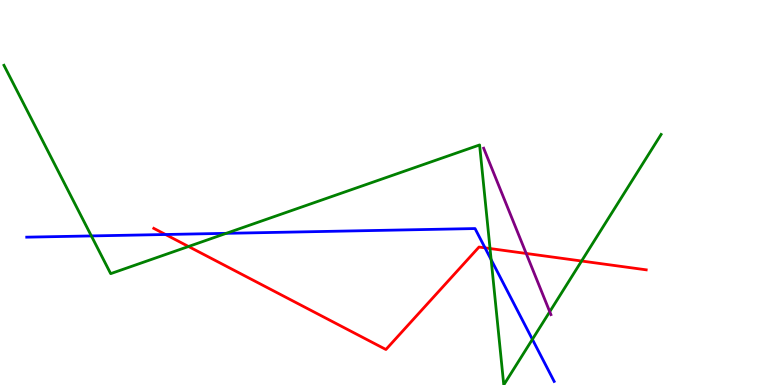[{'lines': ['blue', 'red'], 'intersections': [{'x': 2.14, 'y': 3.91}, {'x': 6.26, 'y': 3.56}]}, {'lines': ['green', 'red'], 'intersections': [{'x': 2.43, 'y': 3.6}, {'x': 6.32, 'y': 3.54}, {'x': 7.5, 'y': 3.22}]}, {'lines': ['purple', 'red'], 'intersections': [{'x': 6.79, 'y': 3.42}]}, {'lines': ['blue', 'green'], 'intersections': [{'x': 1.18, 'y': 3.87}, {'x': 2.92, 'y': 3.94}, {'x': 6.34, 'y': 3.25}, {'x': 6.87, 'y': 1.19}]}, {'lines': ['blue', 'purple'], 'intersections': []}, {'lines': ['green', 'purple'], 'intersections': [{'x': 7.09, 'y': 1.9}]}]